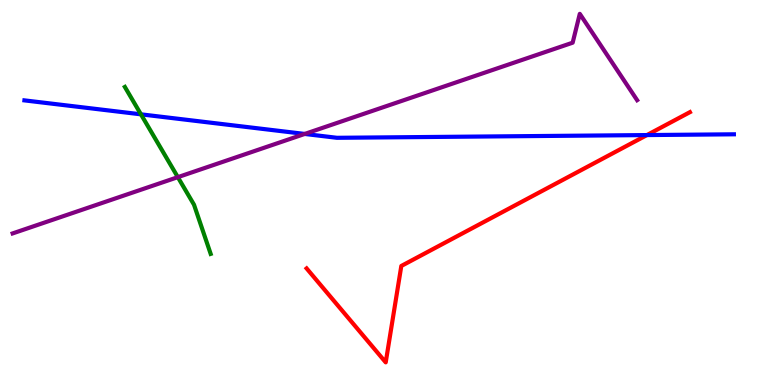[{'lines': ['blue', 'red'], 'intersections': [{'x': 8.35, 'y': 6.49}]}, {'lines': ['green', 'red'], 'intersections': []}, {'lines': ['purple', 'red'], 'intersections': []}, {'lines': ['blue', 'green'], 'intersections': [{'x': 1.82, 'y': 7.03}]}, {'lines': ['blue', 'purple'], 'intersections': [{'x': 3.93, 'y': 6.52}]}, {'lines': ['green', 'purple'], 'intersections': [{'x': 2.29, 'y': 5.4}]}]